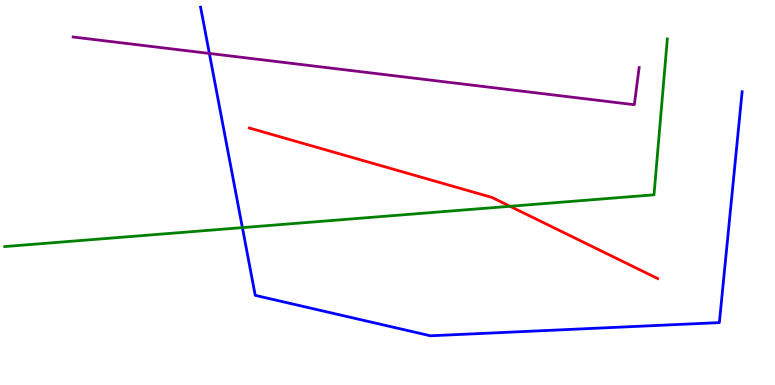[{'lines': ['blue', 'red'], 'intersections': []}, {'lines': ['green', 'red'], 'intersections': [{'x': 6.58, 'y': 4.64}]}, {'lines': ['purple', 'red'], 'intersections': []}, {'lines': ['blue', 'green'], 'intersections': [{'x': 3.13, 'y': 4.09}]}, {'lines': ['blue', 'purple'], 'intersections': [{'x': 2.7, 'y': 8.61}]}, {'lines': ['green', 'purple'], 'intersections': []}]